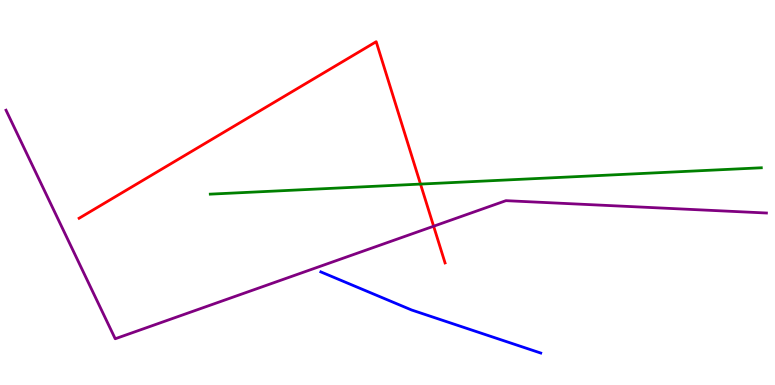[{'lines': ['blue', 'red'], 'intersections': []}, {'lines': ['green', 'red'], 'intersections': [{'x': 5.43, 'y': 5.22}]}, {'lines': ['purple', 'red'], 'intersections': [{'x': 5.6, 'y': 4.12}]}, {'lines': ['blue', 'green'], 'intersections': []}, {'lines': ['blue', 'purple'], 'intersections': []}, {'lines': ['green', 'purple'], 'intersections': []}]